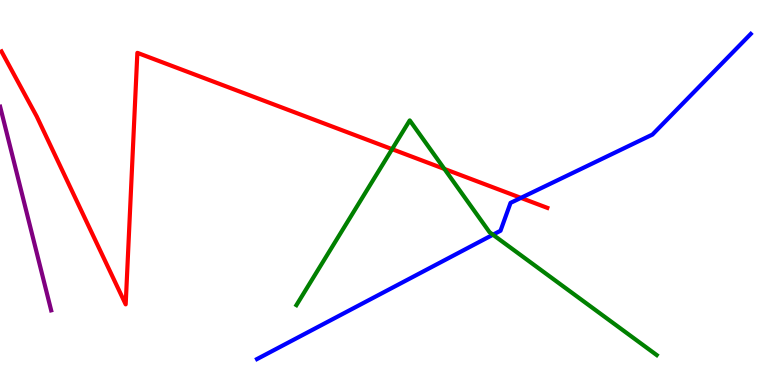[{'lines': ['blue', 'red'], 'intersections': [{'x': 6.72, 'y': 4.86}]}, {'lines': ['green', 'red'], 'intersections': [{'x': 5.06, 'y': 6.13}, {'x': 5.73, 'y': 5.61}]}, {'lines': ['purple', 'red'], 'intersections': []}, {'lines': ['blue', 'green'], 'intersections': [{'x': 6.36, 'y': 3.9}]}, {'lines': ['blue', 'purple'], 'intersections': []}, {'lines': ['green', 'purple'], 'intersections': []}]